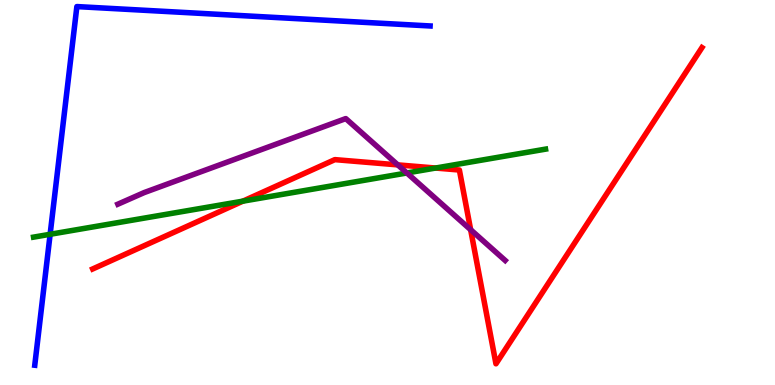[{'lines': ['blue', 'red'], 'intersections': []}, {'lines': ['green', 'red'], 'intersections': [{'x': 3.13, 'y': 4.78}, {'x': 5.62, 'y': 5.64}]}, {'lines': ['purple', 'red'], 'intersections': [{'x': 5.13, 'y': 5.72}, {'x': 6.07, 'y': 4.03}]}, {'lines': ['blue', 'green'], 'intersections': [{'x': 0.647, 'y': 3.91}]}, {'lines': ['blue', 'purple'], 'intersections': []}, {'lines': ['green', 'purple'], 'intersections': [{'x': 5.25, 'y': 5.51}]}]